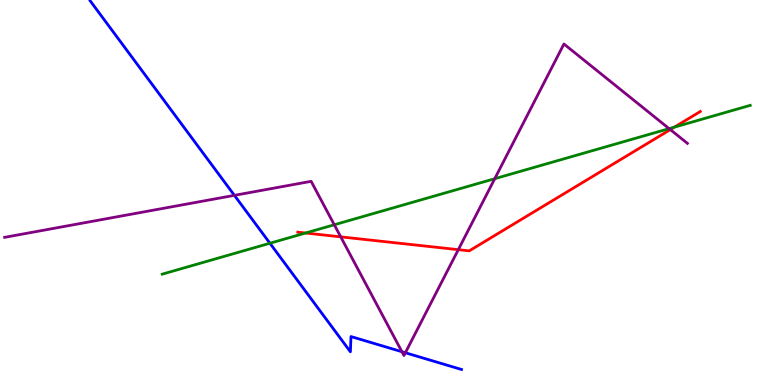[{'lines': ['blue', 'red'], 'intersections': []}, {'lines': ['green', 'red'], 'intersections': [{'x': 3.94, 'y': 3.95}, {'x': 8.7, 'y': 6.7}]}, {'lines': ['purple', 'red'], 'intersections': [{'x': 4.4, 'y': 3.85}, {'x': 5.91, 'y': 3.52}, {'x': 8.65, 'y': 6.63}]}, {'lines': ['blue', 'green'], 'intersections': [{'x': 3.48, 'y': 3.68}]}, {'lines': ['blue', 'purple'], 'intersections': [{'x': 3.02, 'y': 4.93}, {'x': 5.19, 'y': 0.864}, {'x': 5.23, 'y': 0.838}]}, {'lines': ['green', 'purple'], 'intersections': [{'x': 4.31, 'y': 4.16}, {'x': 6.38, 'y': 5.36}, {'x': 8.63, 'y': 6.66}]}]